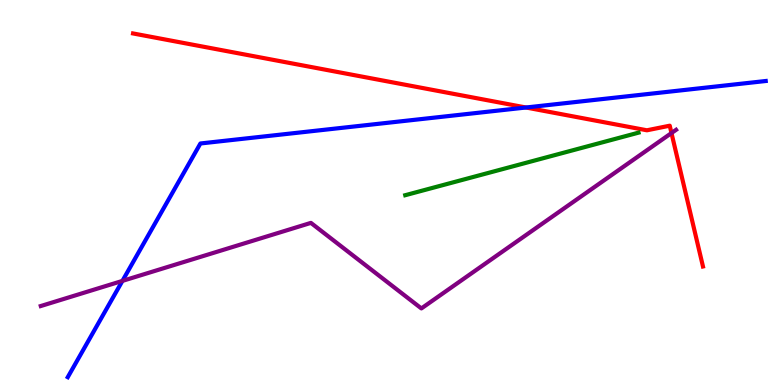[{'lines': ['blue', 'red'], 'intersections': [{'x': 6.79, 'y': 7.21}]}, {'lines': ['green', 'red'], 'intersections': []}, {'lines': ['purple', 'red'], 'intersections': [{'x': 8.66, 'y': 6.54}]}, {'lines': ['blue', 'green'], 'intersections': []}, {'lines': ['blue', 'purple'], 'intersections': [{'x': 1.58, 'y': 2.7}]}, {'lines': ['green', 'purple'], 'intersections': []}]